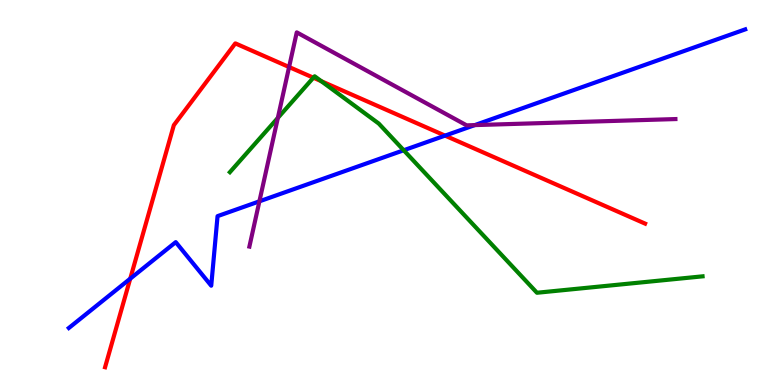[{'lines': ['blue', 'red'], 'intersections': [{'x': 1.68, 'y': 2.76}, {'x': 5.74, 'y': 6.48}]}, {'lines': ['green', 'red'], 'intersections': [{'x': 4.04, 'y': 7.98}, {'x': 4.15, 'y': 7.89}]}, {'lines': ['purple', 'red'], 'intersections': [{'x': 3.73, 'y': 8.26}]}, {'lines': ['blue', 'green'], 'intersections': [{'x': 5.21, 'y': 6.1}]}, {'lines': ['blue', 'purple'], 'intersections': [{'x': 3.35, 'y': 4.77}, {'x': 6.13, 'y': 6.75}]}, {'lines': ['green', 'purple'], 'intersections': [{'x': 3.59, 'y': 6.94}]}]